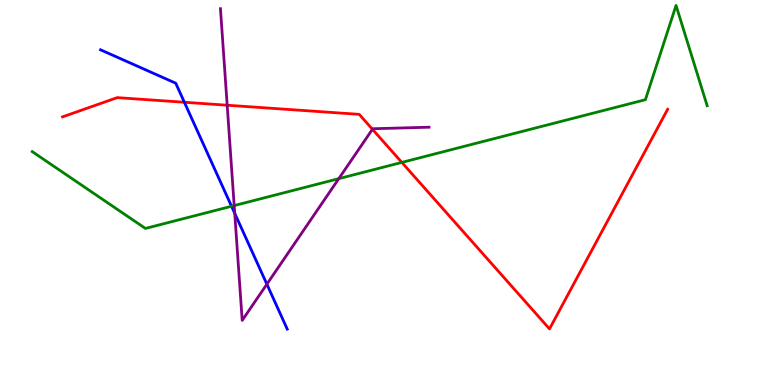[{'lines': ['blue', 'red'], 'intersections': [{'x': 2.38, 'y': 7.34}]}, {'lines': ['green', 'red'], 'intersections': [{'x': 5.19, 'y': 5.78}]}, {'lines': ['purple', 'red'], 'intersections': [{'x': 2.93, 'y': 7.27}, {'x': 4.81, 'y': 6.64}]}, {'lines': ['blue', 'green'], 'intersections': [{'x': 2.99, 'y': 4.64}]}, {'lines': ['blue', 'purple'], 'intersections': [{'x': 3.03, 'y': 4.46}, {'x': 3.44, 'y': 2.62}]}, {'lines': ['green', 'purple'], 'intersections': [{'x': 3.02, 'y': 4.66}, {'x': 4.37, 'y': 5.36}]}]